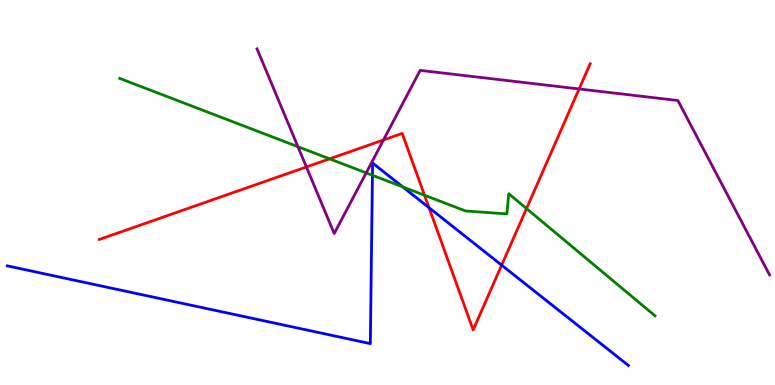[{'lines': ['blue', 'red'], 'intersections': [{'x': 5.54, 'y': 4.61}, {'x': 6.47, 'y': 3.11}]}, {'lines': ['green', 'red'], 'intersections': [{'x': 4.25, 'y': 5.87}, {'x': 5.48, 'y': 4.93}, {'x': 6.79, 'y': 4.58}]}, {'lines': ['purple', 'red'], 'intersections': [{'x': 3.95, 'y': 5.66}, {'x': 4.95, 'y': 6.36}, {'x': 7.47, 'y': 7.69}]}, {'lines': ['blue', 'green'], 'intersections': [{'x': 4.81, 'y': 5.45}, {'x': 5.2, 'y': 5.15}]}, {'lines': ['blue', 'purple'], 'intersections': []}, {'lines': ['green', 'purple'], 'intersections': [{'x': 3.84, 'y': 6.19}, {'x': 4.72, 'y': 5.51}]}]